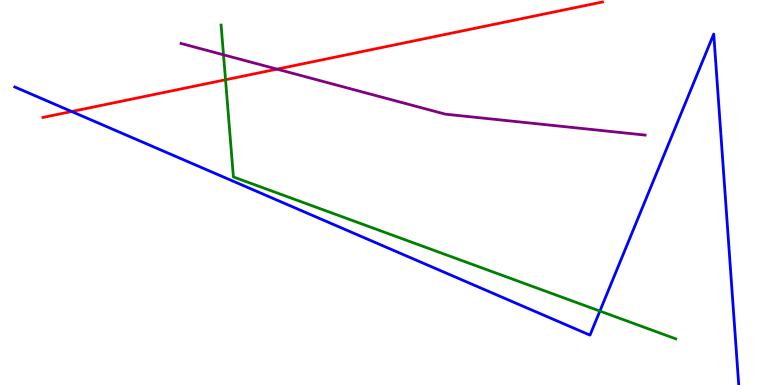[{'lines': ['blue', 'red'], 'intersections': [{'x': 0.924, 'y': 7.1}]}, {'lines': ['green', 'red'], 'intersections': [{'x': 2.91, 'y': 7.93}]}, {'lines': ['purple', 'red'], 'intersections': [{'x': 3.57, 'y': 8.2}]}, {'lines': ['blue', 'green'], 'intersections': [{'x': 7.74, 'y': 1.92}]}, {'lines': ['blue', 'purple'], 'intersections': []}, {'lines': ['green', 'purple'], 'intersections': [{'x': 2.88, 'y': 8.58}]}]